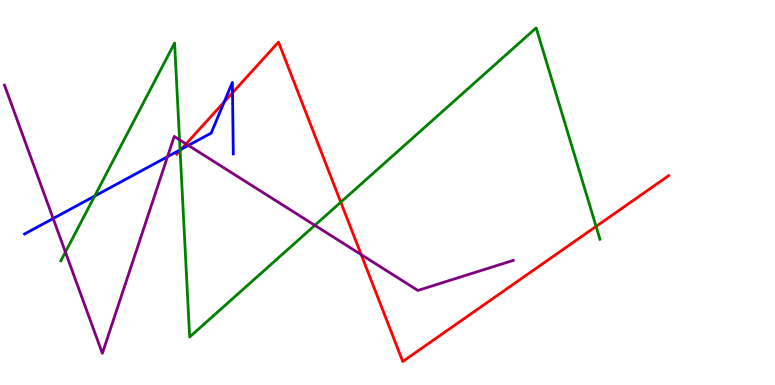[{'lines': ['blue', 'red'], 'intersections': [{'x': 2.34, 'y': 6.12}, {'x': 2.89, 'y': 7.35}, {'x': 3.0, 'y': 7.59}]}, {'lines': ['green', 'red'], 'intersections': [{'x': 2.32, 'y': 6.09}, {'x': 4.4, 'y': 4.75}, {'x': 7.69, 'y': 4.12}]}, {'lines': ['purple', 'red'], 'intersections': [{'x': 2.4, 'y': 6.26}, {'x': 4.66, 'y': 3.39}]}, {'lines': ['blue', 'green'], 'intersections': [{'x': 1.22, 'y': 4.91}, {'x': 2.32, 'y': 6.11}]}, {'lines': ['blue', 'purple'], 'intersections': [{'x': 0.686, 'y': 4.32}, {'x': 2.16, 'y': 5.93}, {'x': 2.43, 'y': 6.22}]}, {'lines': ['green', 'purple'], 'intersections': [{'x': 0.844, 'y': 3.45}, {'x': 2.32, 'y': 6.37}, {'x': 4.06, 'y': 4.15}]}]